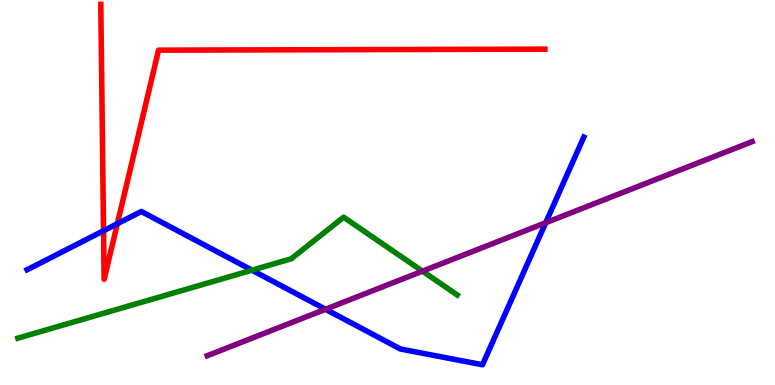[{'lines': ['blue', 'red'], 'intersections': [{'x': 1.34, 'y': 4.01}, {'x': 1.51, 'y': 4.19}]}, {'lines': ['green', 'red'], 'intersections': []}, {'lines': ['purple', 'red'], 'intersections': []}, {'lines': ['blue', 'green'], 'intersections': [{'x': 3.25, 'y': 2.98}]}, {'lines': ['blue', 'purple'], 'intersections': [{'x': 4.2, 'y': 1.97}, {'x': 7.04, 'y': 4.21}]}, {'lines': ['green', 'purple'], 'intersections': [{'x': 5.45, 'y': 2.96}]}]